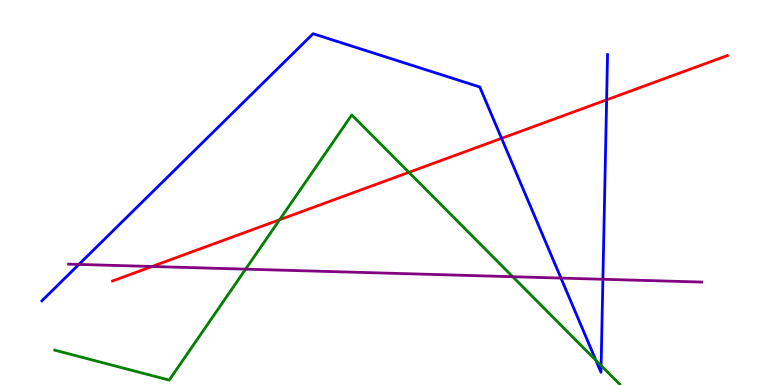[{'lines': ['blue', 'red'], 'intersections': [{'x': 6.47, 'y': 6.41}, {'x': 7.83, 'y': 7.41}]}, {'lines': ['green', 'red'], 'intersections': [{'x': 3.61, 'y': 4.29}, {'x': 5.28, 'y': 5.52}]}, {'lines': ['purple', 'red'], 'intersections': [{'x': 1.96, 'y': 3.08}]}, {'lines': ['blue', 'green'], 'intersections': [{'x': 7.69, 'y': 0.64}, {'x': 7.76, 'y': 0.505}]}, {'lines': ['blue', 'purple'], 'intersections': [{'x': 1.02, 'y': 3.13}, {'x': 7.24, 'y': 2.78}, {'x': 7.78, 'y': 2.75}]}, {'lines': ['green', 'purple'], 'intersections': [{'x': 3.17, 'y': 3.01}, {'x': 6.62, 'y': 2.81}]}]